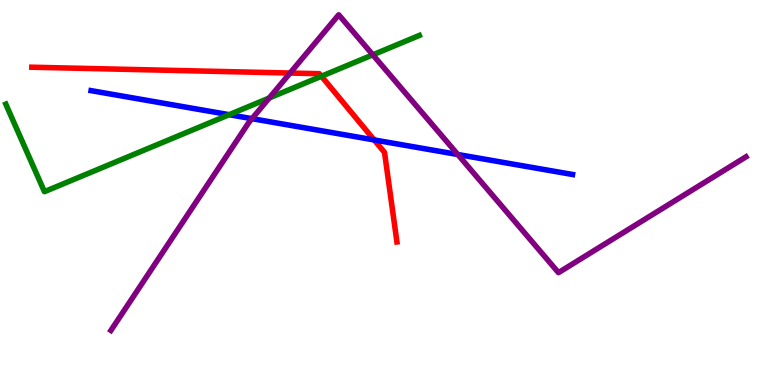[{'lines': ['blue', 'red'], 'intersections': [{'x': 4.83, 'y': 6.37}]}, {'lines': ['green', 'red'], 'intersections': [{'x': 4.15, 'y': 8.02}]}, {'lines': ['purple', 'red'], 'intersections': [{'x': 3.74, 'y': 8.1}]}, {'lines': ['blue', 'green'], 'intersections': [{'x': 2.96, 'y': 7.02}]}, {'lines': ['blue', 'purple'], 'intersections': [{'x': 3.25, 'y': 6.92}, {'x': 5.91, 'y': 5.99}]}, {'lines': ['green', 'purple'], 'intersections': [{'x': 3.47, 'y': 7.45}, {'x': 4.81, 'y': 8.58}]}]